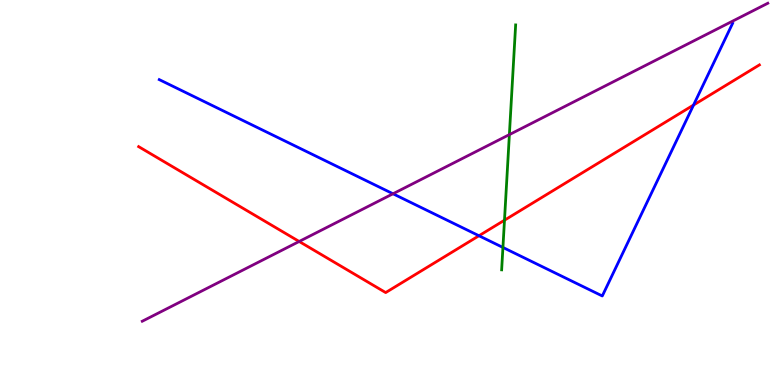[{'lines': ['blue', 'red'], 'intersections': [{'x': 6.18, 'y': 3.88}, {'x': 8.95, 'y': 7.27}]}, {'lines': ['green', 'red'], 'intersections': [{'x': 6.51, 'y': 4.28}]}, {'lines': ['purple', 'red'], 'intersections': [{'x': 3.86, 'y': 3.73}]}, {'lines': ['blue', 'green'], 'intersections': [{'x': 6.49, 'y': 3.57}]}, {'lines': ['blue', 'purple'], 'intersections': [{'x': 5.07, 'y': 4.97}]}, {'lines': ['green', 'purple'], 'intersections': [{'x': 6.57, 'y': 6.5}]}]